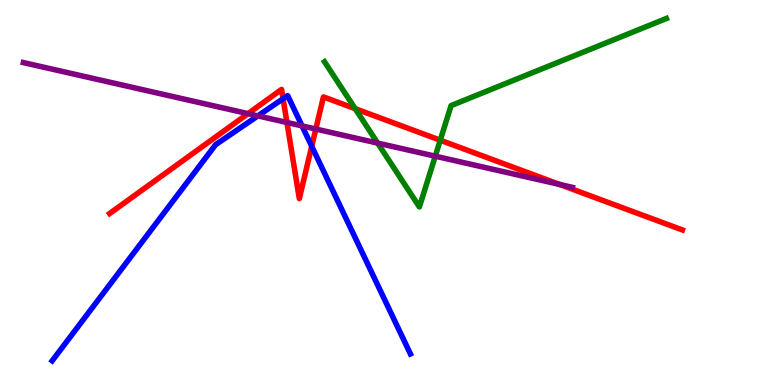[{'lines': ['blue', 'red'], 'intersections': [{'x': 3.65, 'y': 7.44}, {'x': 4.02, 'y': 6.2}]}, {'lines': ['green', 'red'], 'intersections': [{'x': 4.58, 'y': 7.18}, {'x': 5.68, 'y': 6.36}]}, {'lines': ['purple', 'red'], 'intersections': [{'x': 3.2, 'y': 7.05}, {'x': 3.7, 'y': 6.82}, {'x': 4.08, 'y': 6.65}, {'x': 7.22, 'y': 5.21}]}, {'lines': ['blue', 'green'], 'intersections': []}, {'lines': ['blue', 'purple'], 'intersections': [{'x': 3.33, 'y': 6.99}, {'x': 3.9, 'y': 6.73}]}, {'lines': ['green', 'purple'], 'intersections': [{'x': 4.87, 'y': 6.28}, {'x': 5.62, 'y': 5.94}]}]